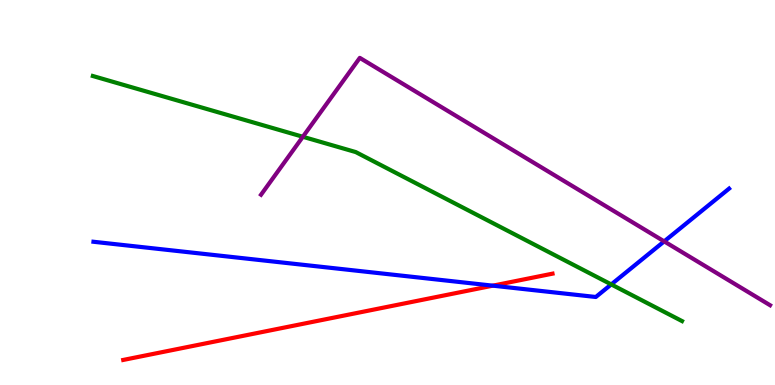[{'lines': ['blue', 'red'], 'intersections': [{'x': 6.36, 'y': 2.58}]}, {'lines': ['green', 'red'], 'intersections': []}, {'lines': ['purple', 'red'], 'intersections': []}, {'lines': ['blue', 'green'], 'intersections': [{'x': 7.89, 'y': 2.61}]}, {'lines': ['blue', 'purple'], 'intersections': [{'x': 8.57, 'y': 3.73}]}, {'lines': ['green', 'purple'], 'intersections': [{'x': 3.91, 'y': 6.45}]}]